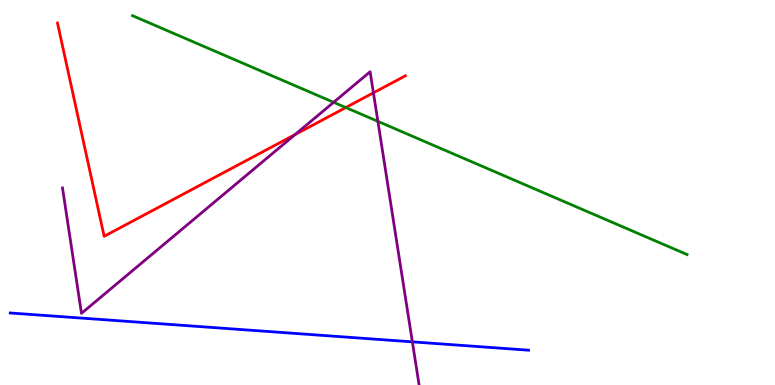[{'lines': ['blue', 'red'], 'intersections': []}, {'lines': ['green', 'red'], 'intersections': [{'x': 4.46, 'y': 7.21}]}, {'lines': ['purple', 'red'], 'intersections': [{'x': 3.81, 'y': 6.51}, {'x': 4.82, 'y': 7.59}]}, {'lines': ['blue', 'green'], 'intersections': []}, {'lines': ['blue', 'purple'], 'intersections': [{'x': 5.32, 'y': 1.12}]}, {'lines': ['green', 'purple'], 'intersections': [{'x': 4.3, 'y': 7.34}, {'x': 4.88, 'y': 6.85}]}]